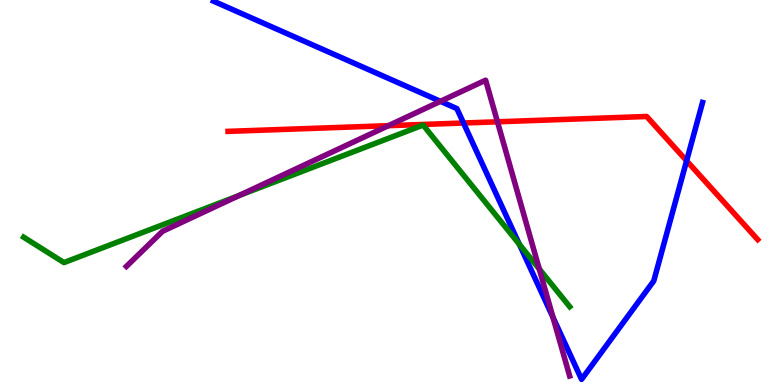[{'lines': ['blue', 'red'], 'intersections': [{'x': 5.98, 'y': 6.81}, {'x': 8.86, 'y': 5.82}]}, {'lines': ['green', 'red'], 'intersections': []}, {'lines': ['purple', 'red'], 'intersections': [{'x': 5.01, 'y': 6.74}, {'x': 6.42, 'y': 6.84}]}, {'lines': ['blue', 'green'], 'intersections': [{'x': 6.7, 'y': 3.65}]}, {'lines': ['blue', 'purple'], 'intersections': [{'x': 5.68, 'y': 7.37}, {'x': 7.14, 'y': 1.76}]}, {'lines': ['green', 'purple'], 'intersections': [{'x': 3.08, 'y': 4.92}, {'x': 6.96, 'y': 3.01}]}]